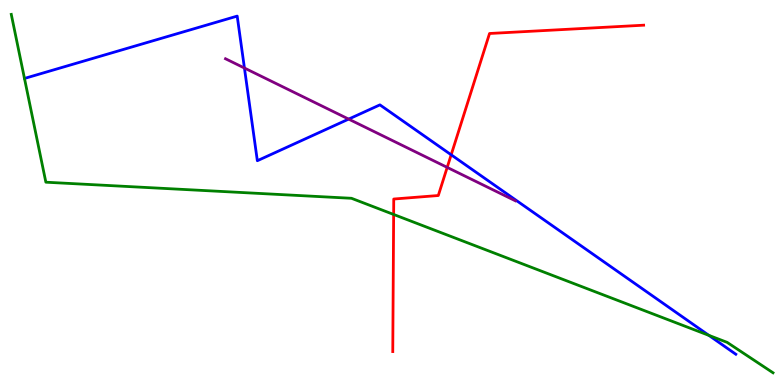[{'lines': ['blue', 'red'], 'intersections': [{'x': 5.82, 'y': 5.98}]}, {'lines': ['green', 'red'], 'intersections': [{'x': 5.08, 'y': 4.43}]}, {'lines': ['purple', 'red'], 'intersections': [{'x': 5.77, 'y': 5.65}]}, {'lines': ['blue', 'green'], 'intersections': [{'x': 9.15, 'y': 1.29}]}, {'lines': ['blue', 'purple'], 'intersections': [{'x': 3.15, 'y': 8.23}, {'x': 4.5, 'y': 6.91}]}, {'lines': ['green', 'purple'], 'intersections': []}]